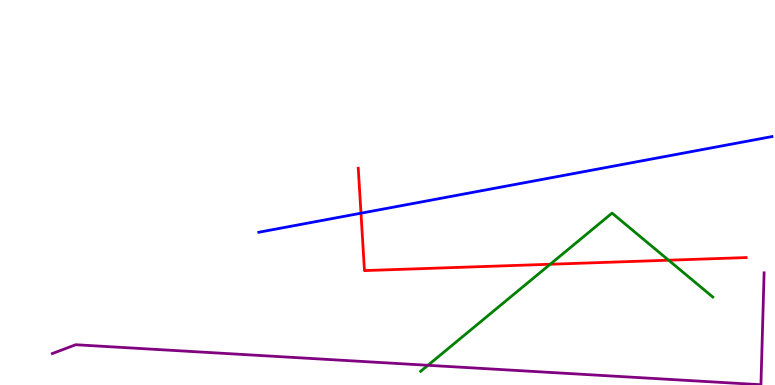[{'lines': ['blue', 'red'], 'intersections': [{'x': 4.66, 'y': 4.46}]}, {'lines': ['green', 'red'], 'intersections': [{'x': 7.1, 'y': 3.14}, {'x': 8.63, 'y': 3.24}]}, {'lines': ['purple', 'red'], 'intersections': []}, {'lines': ['blue', 'green'], 'intersections': []}, {'lines': ['blue', 'purple'], 'intersections': []}, {'lines': ['green', 'purple'], 'intersections': [{'x': 5.52, 'y': 0.512}]}]